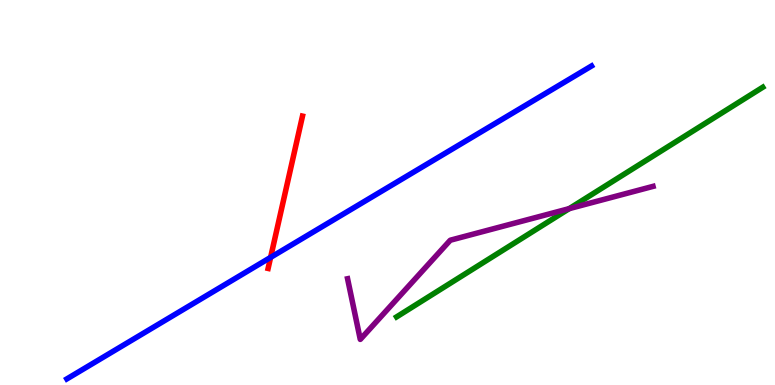[{'lines': ['blue', 'red'], 'intersections': [{'x': 3.49, 'y': 3.31}]}, {'lines': ['green', 'red'], 'intersections': []}, {'lines': ['purple', 'red'], 'intersections': []}, {'lines': ['blue', 'green'], 'intersections': []}, {'lines': ['blue', 'purple'], 'intersections': []}, {'lines': ['green', 'purple'], 'intersections': [{'x': 7.34, 'y': 4.58}]}]